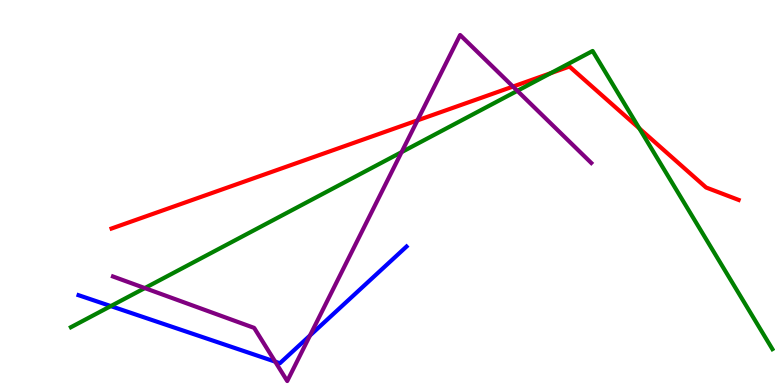[{'lines': ['blue', 'red'], 'intersections': []}, {'lines': ['green', 'red'], 'intersections': [{'x': 7.11, 'y': 8.1}, {'x': 8.25, 'y': 6.67}]}, {'lines': ['purple', 'red'], 'intersections': [{'x': 5.39, 'y': 6.87}, {'x': 6.62, 'y': 7.75}]}, {'lines': ['blue', 'green'], 'intersections': [{'x': 1.43, 'y': 2.05}]}, {'lines': ['blue', 'purple'], 'intersections': [{'x': 3.55, 'y': 0.606}, {'x': 4.0, 'y': 1.29}]}, {'lines': ['green', 'purple'], 'intersections': [{'x': 1.87, 'y': 2.52}, {'x': 5.18, 'y': 6.05}, {'x': 6.68, 'y': 7.64}]}]